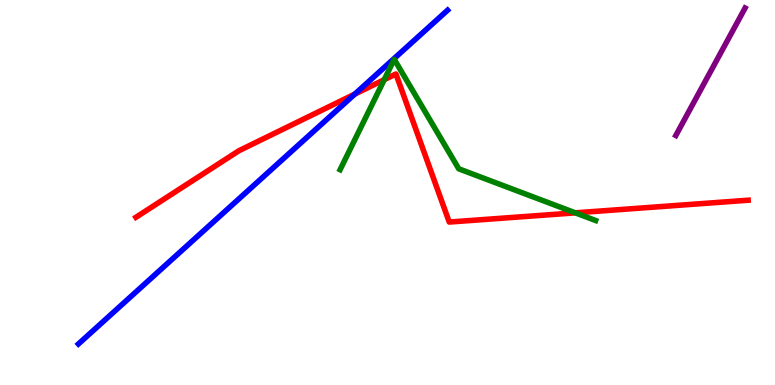[{'lines': ['blue', 'red'], 'intersections': [{'x': 4.58, 'y': 7.56}]}, {'lines': ['green', 'red'], 'intersections': [{'x': 4.96, 'y': 7.93}, {'x': 7.42, 'y': 4.47}]}, {'lines': ['purple', 'red'], 'intersections': []}, {'lines': ['blue', 'green'], 'intersections': []}, {'lines': ['blue', 'purple'], 'intersections': []}, {'lines': ['green', 'purple'], 'intersections': []}]